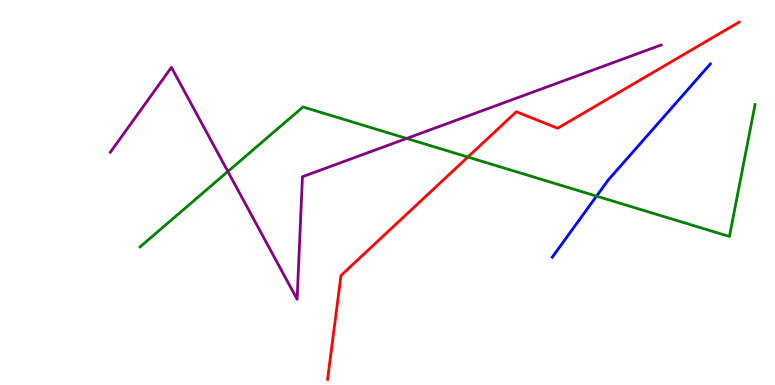[{'lines': ['blue', 'red'], 'intersections': []}, {'lines': ['green', 'red'], 'intersections': [{'x': 6.04, 'y': 5.92}]}, {'lines': ['purple', 'red'], 'intersections': []}, {'lines': ['blue', 'green'], 'intersections': [{'x': 7.7, 'y': 4.91}]}, {'lines': ['blue', 'purple'], 'intersections': []}, {'lines': ['green', 'purple'], 'intersections': [{'x': 2.94, 'y': 5.55}, {'x': 5.25, 'y': 6.4}]}]